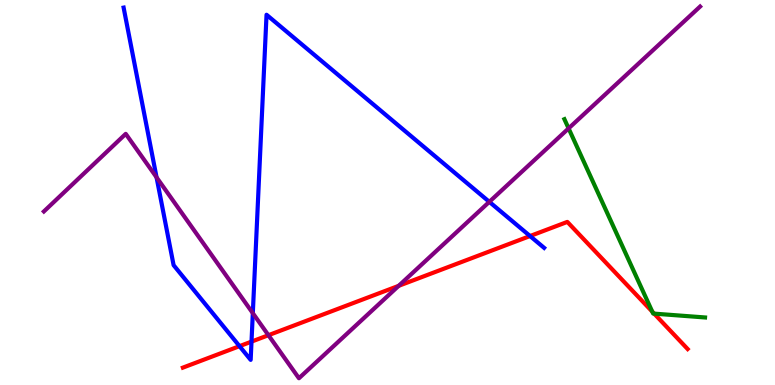[{'lines': ['blue', 'red'], 'intersections': [{'x': 3.09, 'y': 1.01}, {'x': 3.25, 'y': 1.13}, {'x': 6.84, 'y': 3.87}]}, {'lines': ['green', 'red'], 'intersections': [{'x': 8.42, 'y': 1.91}, {'x': 8.44, 'y': 1.85}]}, {'lines': ['purple', 'red'], 'intersections': [{'x': 3.46, 'y': 1.29}, {'x': 5.14, 'y': 2.58}]}, {'lines': ['blue', 'green'], 'intersections': []}, {'lines': ['blue', 'purple'], 'intersections': [{'x': 2.02, 'y': 5.39}, {'x': 3.26, 'y': 1.87}, {'x': 6.31, 'y': 4.76}]}, {'lines': ['green', 'purple'], 'intersections': [{'x': 7.34, 'y': 6.67}]}]